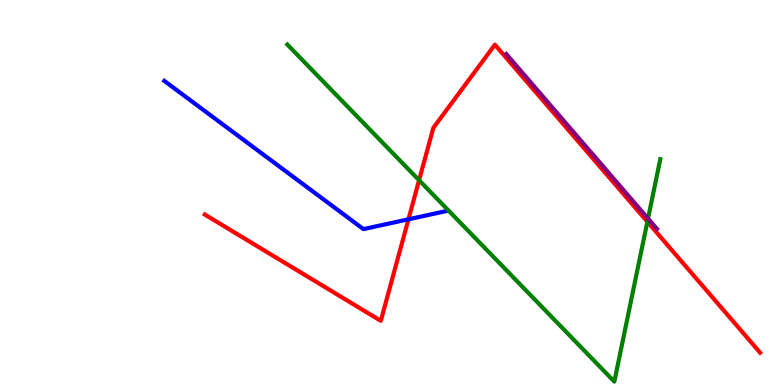[{'lines': ['blue', 'red'], 'intersections': [{'x': 5.27, 'y': 4.3}]}, {'lines': ['green', 'red'], 'intersections': [{'x': 5.41, 'y': 5.32}, {'x': 8.35, 'y': 4.24}]}, {'lines': ['purple', 'red'], 'intersections': []}, {'lines': ['blue', 'green'], 'intersections': []}, {'lines': ['blue', 'purple'], 'intersections': []}, {'lines': ['green', 'purple'], 'intersections': [{'x': 8.36, 'y': 4.32}]}]